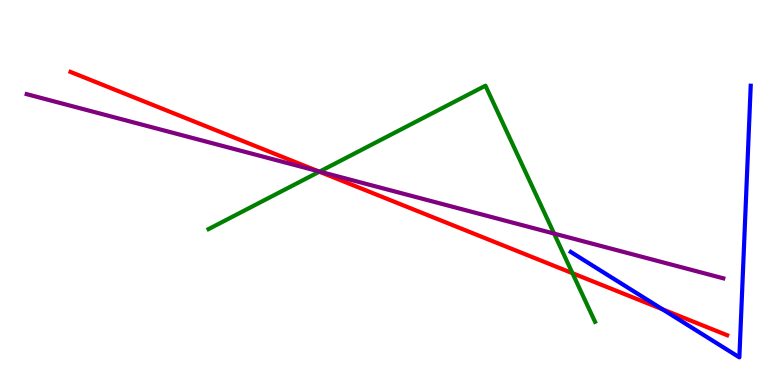[{'lines': ['blue', 'red'], 'intersections': [{'x': 8.55, 'y': 1.97}]}, {'lines': ['green', 'red'], 'intersections': [{'x': 4.12, 'y': 5.54}, {'x': 7.39, 'y': 2.9}]}, {'lines': ['purple', 'red'], 'intersections': [{'x': 4.1, 'y': 5.55}]}, {'lines': ['blue', 'green'], 'intersections': []}, {'lines': ['blue', 'purple'], 'intersections': []}, {'lines': ['green', 'purple'], 'intersections': [{'x': 4.12, 'y': 5.54}, {'x': 7.15, 'y': 3.93}]}]